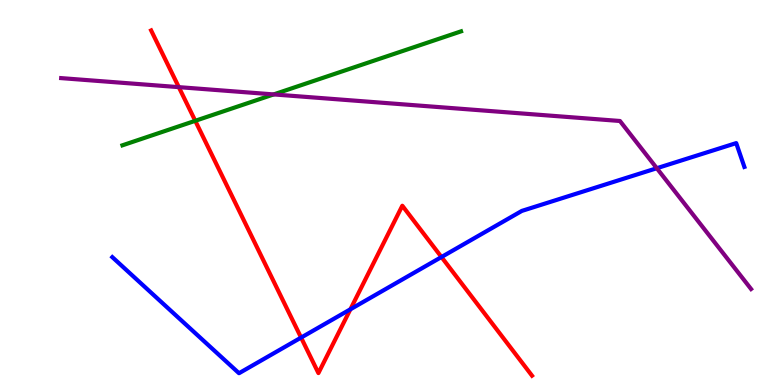[{'lines': ['blue', 'red'], 'intersections': [{'x': 3.89, 'y': 1.23}, {'x': 4.52, 'y': 1.97}, {'x': 5.7, 'y': 3.32}]}, {'lines': ['green', 'red'], 'intersections': [{'x': 2.52, 'y': 6.86}]}, {'lines': ['purple', 'red'], 'intersections': [{'x': 2.31, 'y': 7.74}]}, {'lines': ['blue', 'green'], 'intersections': []}, {'lines': ['blue', 'purple'], 'intersections': [{'x': 8.47, 'y': 5.63}]}, {'lines': ['green', 'purple'], 'intersections': [{'x': 3.53, 'y': 7.55}]}]